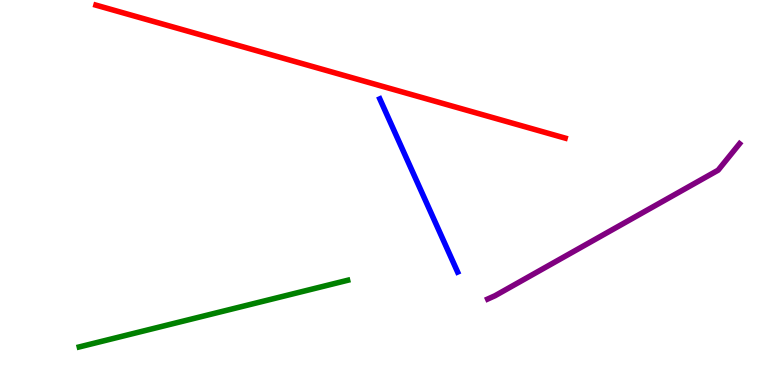[{'lines': ['blue', 'red'], 'intersections': []}, {'lines': ['green', 'red'], 'intersections': []}, {'lines': ['purple', 'red'], 'intersections': []}, {'lines': ['blue', 'green'], 'intersections': []}, {'lines': ['blue', 'purple'], 'intersections': []}, {'lines': ['green', 'purple'], 'intersections': []}]